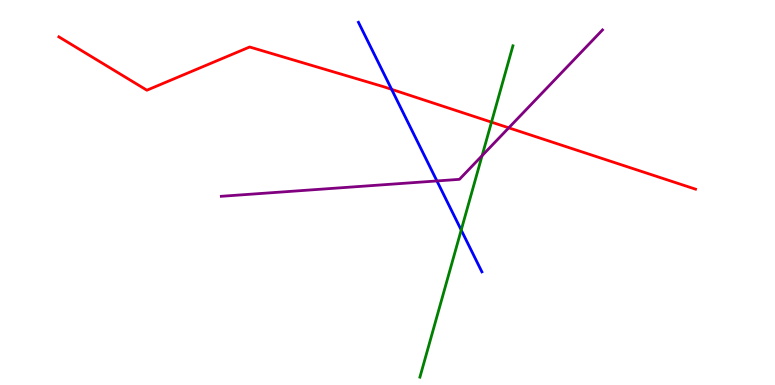[{'lines': ['blue', 'red'], 'intersections': [{'x': 5.05, 'y': 7.68}]}, {'lines': ['green', 'red'], 'intersections': [{'x': 6.34, 'y': 6.83}]}, {'lines': ['purple', 'red'], 'intersections': [{'x': 6.56, 'y': 6.68}]}, {'lines': ['blue', 'green'], 'intersections': [{'x': 5.95, 'y': 4.02}]}, {'lines': ['blue', 'purple'], 'intersections': [{'x': 5.64, 'y': 5.3}]}, {'lines': ['green', 'purple'], 'intersections': [{'x': 6.22, 'y': 5.96}]}]